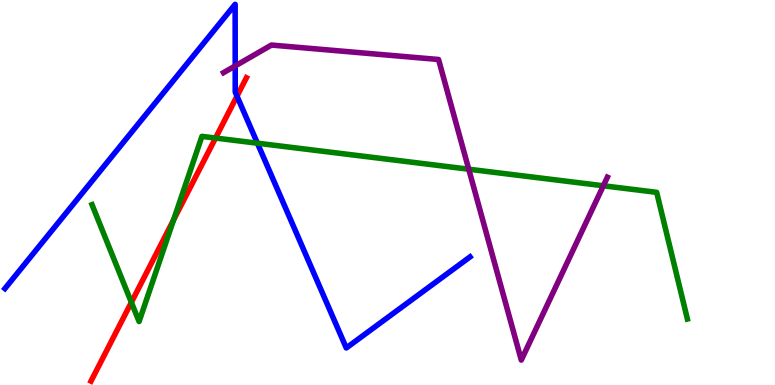[{'lines': ['blue', 'red'], 'intersections': [{'x': 3.06, 'y': 7.5}]}, {'lines': ['green', 'red'], 'intersections': [{'x': 1.7, 'y': 2.15}, {'x': 2.24, 'y': 4.29}, {'x': 2.78, 'y': 6.41}]}, {'lines': ['purple', 'red'], 'intersections': []}, {'lines': ['blue', 'green'], 'intersections': [{'x': 3.32, 'y': 6.28}]}, {'lines': ['blue', 'purple'], 'intersections': [{'x': 3.03, 'y': 8.29}]}, {'lines': ['green', 'purple'], 'intersections': [{'x': 6.05, 'y': 5.61}, {'x': 7.79, 'y': 5.17}]}]